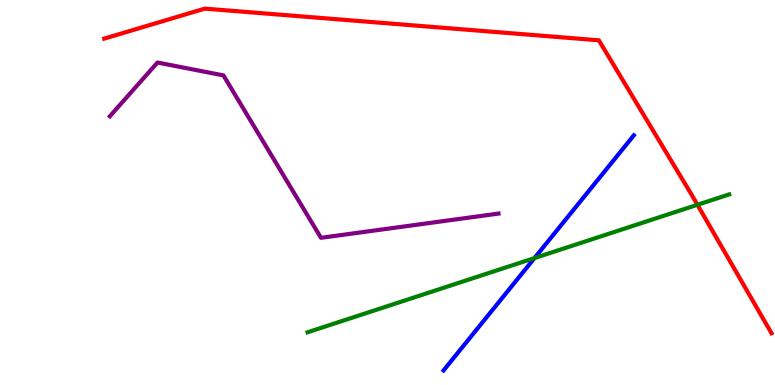[{'lines': ['blue', 'red'], 'intersections': []}, {'lines': ['green', 'red'], 'intersections': [{'x': 9.0, 'y': 4.68}]}, {'lines': ['purple', 'red'], 'intersections': []}, {'lines': ['blue', 'green'], 'intersections': [{'x': 6.9, 'y': 3.3}]}, {'lines': ['blue', 'purple'], 'intersections': []}, {'lines': ['green', 'purple'], 'intersections': []}]